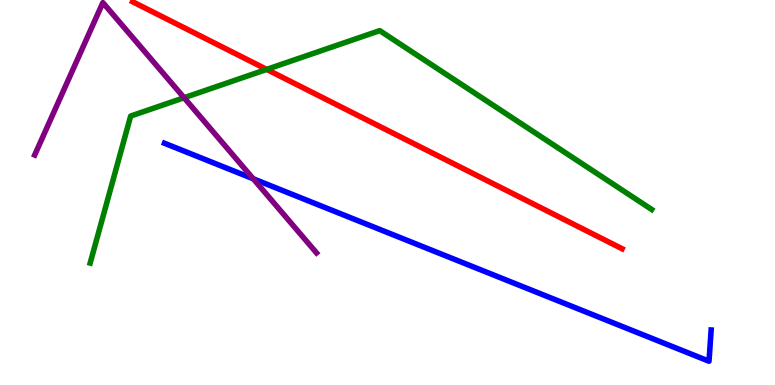[{'lines': ['blue', 'red'], 'intersections': []}, {'lines': ['green', 'red'], 'intersections': [{'x': 3.44, 'y': 8.2}]}, {'lines': ['purple', 'red'], 'intersections': []}, {'lines': ['blue', 'green'], 'intersections': []}, {'lines': ['blue', 'purple'], 'intersections': [{'x': 3.27, 'y': 5.36}]}, {'lines': ['green', 'purple'], 'intersections': [{'x': 2.38, 'y': 7.46}]}]